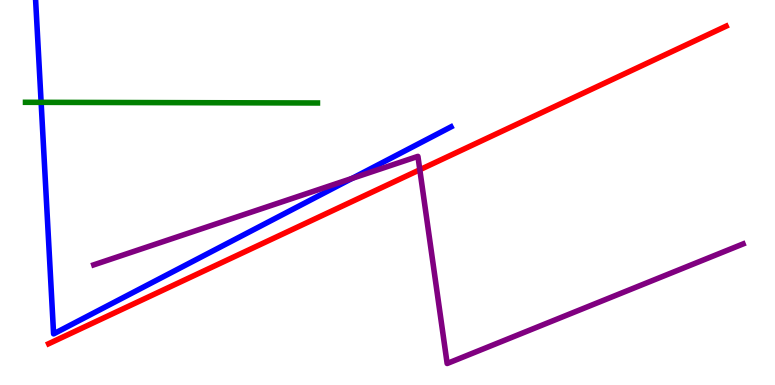[{'lines': ['blue', 'red'], 'intersections': []}, {'lines': ['green', 'red'], 'intersections': []}, {'lines': ['purple', 'red'], 'intersections': [{'x': 5.42, 'y': 5.59}]}, {'lines': ['blue', 'green'], 'intersections': [{'x': 0.531, 'y': 7.34}]}, {'lines': ['blue', 'purple'], 'intersections': [{'x': 4.54, 'y': 5.37}]}, {'lines': ['green', 'purple'], 'intersections': []}]